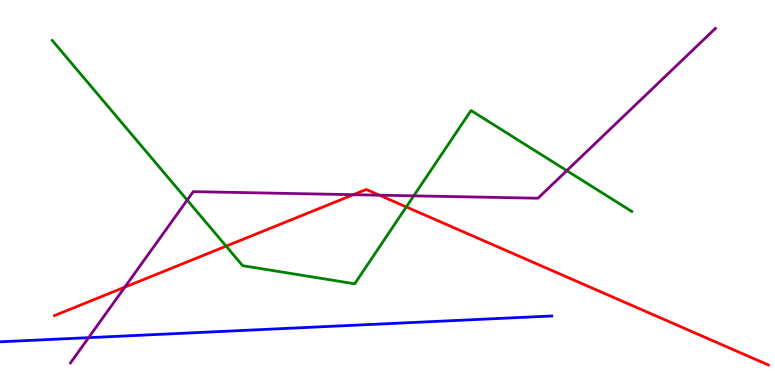[{'lines': ['blue', 'red'], 'intersections': []}, {'lines': ['green', 'red'], 'intersections': [{'x': 2.92, 'y': 3.61}, {'x': 5.24, 'y': 4.63}]}, {'lines': ['purple', 'red'], 'intersections': [{'x': 1.61, 'y': 2.54}, {'x': 4.56, 'y': 4.94}, {'x': 4.9, 'y': 4.93}]}, {'lines': ['blue', 'green'], 'intersections': []}, {'lines': ['blue', 'purple'], 'intersections': [{'x': 1.14, 'y': 1.23}]}, {'lines': ['green', 'purple'], 'intersections': [{'x': 2.42, 'y': 4.8}, {'x': 5.34, 'y': 4.91}, {'x': 7.31, 'y': 5.57}]}]